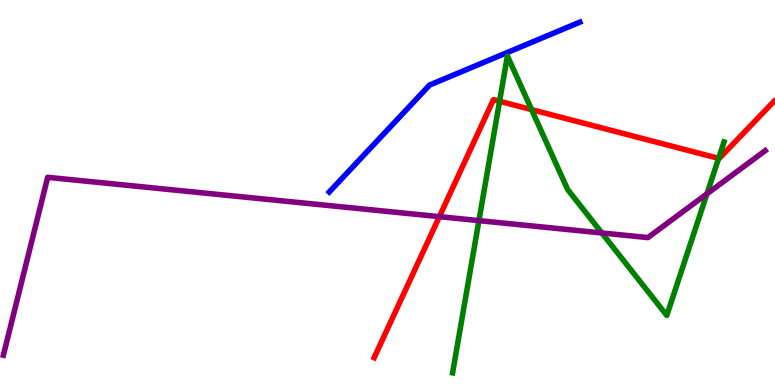[{'lines': ['blue', 'red'], 'intersections': []}, {'lines': ['green', 'red'], 'intersections': [{'x': 6.45, 'y': 7.37}, {'x': 6.86, 'y': 7.15}, {'x': 9.27, 'y': 5.89}]}, {'lines': ['purple', 'red'], 'intersections': [{'x': 5.67, 'y': 4.37}]}, {'lines': ['blue', 'green'], 'intersections': []}, {'lines': ['blue', 'purple'], 'intersections': []}, {'lines': ['green', 'purple'], 'intersections': [{'x': 6.18, 'y': 4.27}, {'x': 7.77, 'y': 3.95}, {'x': 9.12, 'y': 4.96}]}]